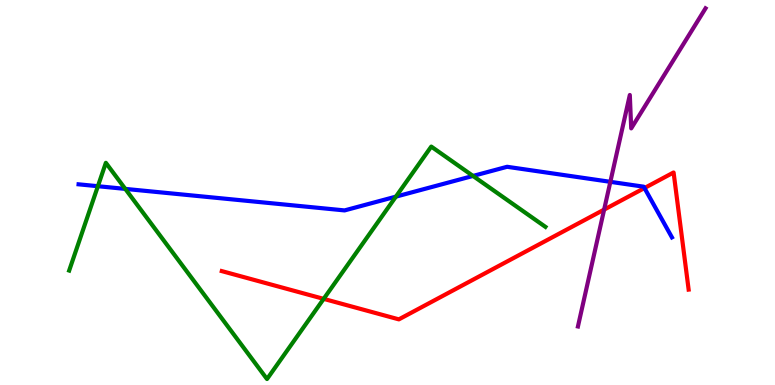[{'lines': ['blue', 'red'], 'intersections': [{'x': 8.32, 'y': 5.12}]}, {'lines': ['green', 'red'], 'intersections': [{'x': 4.18, 'y': 2.24}]}, {'lines': ['purple', 'red'], 'intersections': [{'x': 7.8, 'y': 4.56}]}, {'lines': ['blue', 'green'], 'intersections': [{'x': 1.26, 'y': 5.16}, {'x': 1.62, 'y': 5.09}, {'x': 5.11, 'y': 4.89}, {'x': 6.1, 'y': 5.43}]}, {'lines': ['blue', 'purple'], 'intersections': [{'x': 7.88, 'y': 5.28}]}, {'lines': ['green', 'purple'], 'intersections': []}]